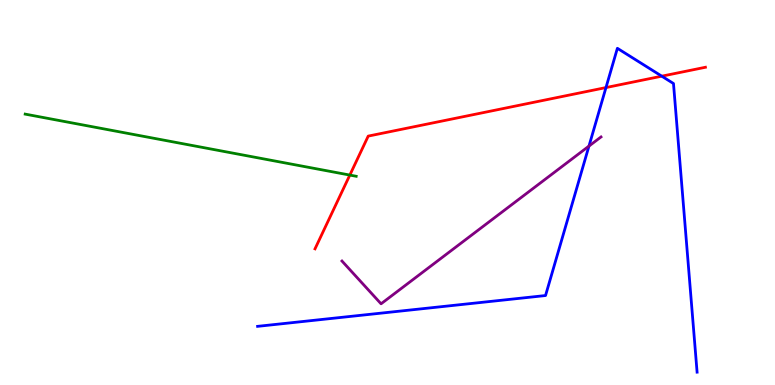[{'lines': ['blue', 'red'], 'intersections': [{'x': 7.82, 'y': 7.73}, {'x': 8.54, 'y': 8.02}]}, {'lines': ['green', 'red'], 'intersections': [{'x': 4.51, 'y': 5.45}]}, {'lines': ['purple', 'red'], 'intersections': []}, {'lines': ['blue', 'green'], 'intersections': []}, {'lines': ['blue', 'purple'], 'intersections': [{'x': 7.6, 'y': 6.21}]}, {'lines': ['green', 'purple'], 'intersections': []}]